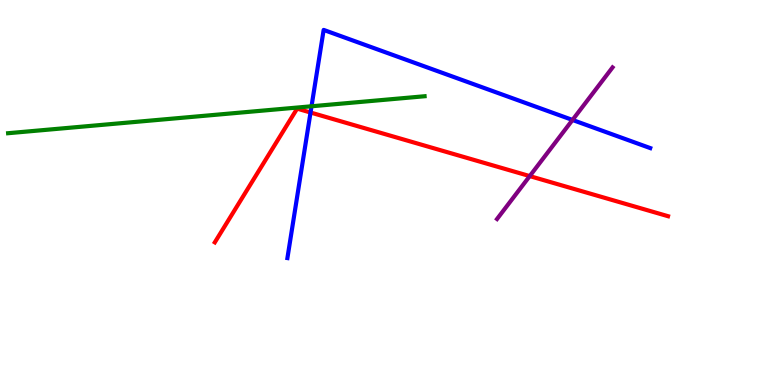[{'lines': ['blue', 'red'], 'intersections': [{'x': 4.01, 'y': 7.08}]}, {'lines': ['green', 'red'], 'intersections': []}, {'lines': ['purple', 'red'], 'intersections': [{'x': 6.84, 'y': 5.43}]}, {'lines': ['blue', 'green'], 'intersections': [{'x': 4.02, 'y': 7.24}]}, {'lines': ['blue', 'purple'], 'intersections': [{'x': 7.39, 'y': 6.88}]}, {'lines': ['green', 'purple'], 'intersections': []}]